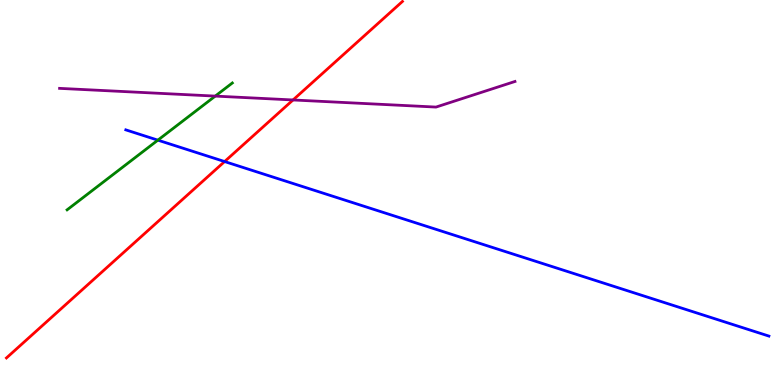[{'lines': ['blue', 'red'], 'intersections': [{'x': 2.9, 'y': 5.8}]}, {'lines': ['green', 'red'], 'intersections': []}, {'lines': ['purple', 'red'], 'intersections': [{'x': 3.78, 'y': 7.4}]}, {'lines': ['blue', 'green'], 'intersections': [{'x': 2.04, 'y': 6.36}]}, {'lines': ['blue', 'purple'], 'intersections': []}, {'lines': ['green', 'purple'], 'intersections': [{'x': 2.78, 'y': 7.5}]}]